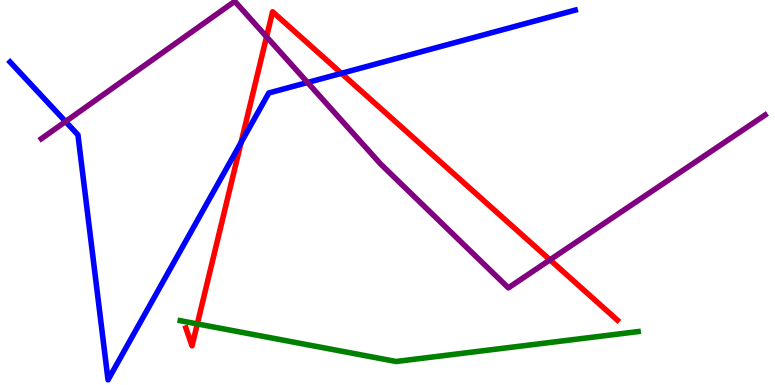[{'lines': ['blue', 'red'], 'intersections': [{'x': 3.11, 'y': 6.3}, {'x': 4.41, 'y': 8.1}]}, {'lines': ['green', 'red'], 'intersections': [{'x': 2.55, 'y': 1.59}]}, {'lines': ['purple', 'red'], 'intersections': [{'x': 3.44, 'y': 9.04}, {'x': 7.1, 'y': 3.25}]}, {'lines': ['blue', 'green'], 'intersections': []}, {'lines': ['blue', 'purple'], 'intersections': [{'x': 0.846, 'y': 6.84}, {'x': 3.97, 'y': 7.86}]}, {'lines': ['green', 'purple'], 'intersections': []}]